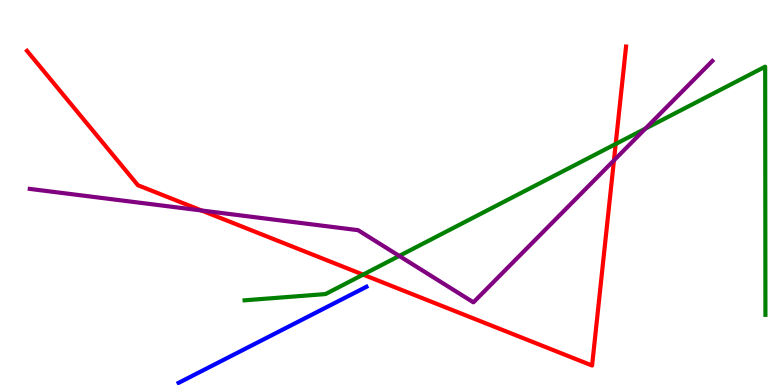[{'lines': ['blue', 'red'], 'intersections': []}, {'lines': ['green', 'red'], 'intersections': [{'x': 4.69, 'y': 2.87}, {'x': 7.94, 'y': 6.26}]}, {'lines': ['purple', 'red'], 'intersections': [{'x': 2.6, 'y': 4.53}, {'x': 7.92, 'y': 5.83}]}, {'lines': ['blue', 'green'], 'intersections': []}, {'lines': ['blue', 'purple'], 'intersections': []}, {'lines': ['green', 'purple'], 'intersections': [{'x': 5.15, 'y': 3.35}, {'x': 8.33, 'y': 6.66}]}]